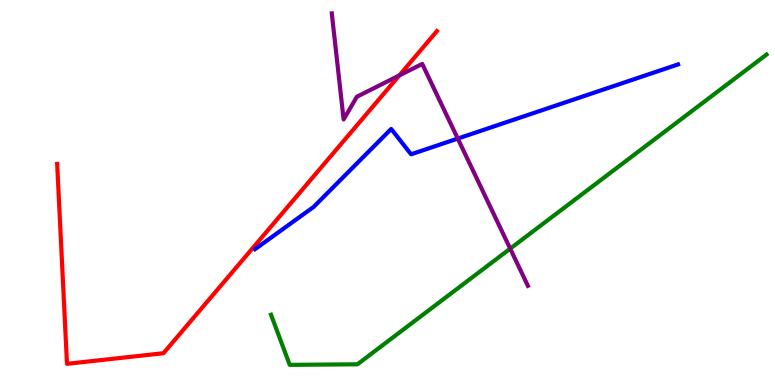[{'lines': ['blue', 'red'], 'intersections': []}, {'lines': ['green', 'red'], 'intersections': []}, {'lines': ['purple', 'red'], 'intersections': [{'x': 5.15, 'y': 8.04}]}, {'lines': ['blue', 'green'], 'intersections': []}, {'lines': ['blue', 'purple'], 'intersections': [{'x': 5.91, 'y': 6.4}]}, {'lines': ['green', 'purple'], 'intersections': [{'x': 6.58, 'y': 3.54}]}]